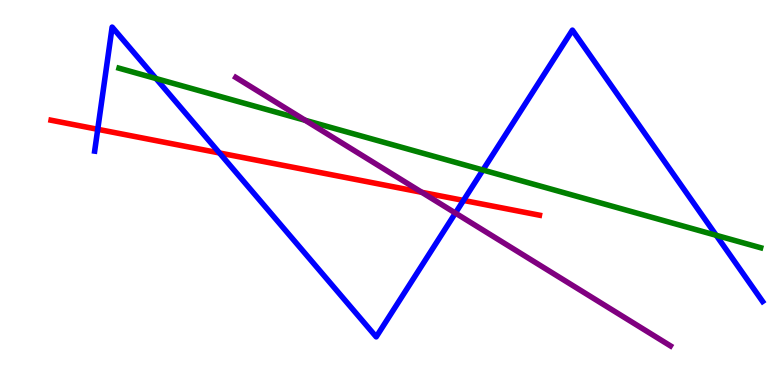[{'lines': ['blue', 'red'], 'intersections': [{'x': 1.26, 'y': 6.64}, {'x': 2.83, 'y': 6.03}, {'x': 5.98, 'y': 4.79}]}, {'lines': ['green', 'red'], 'intersections': []}, {'lines': ['purple', 'red'], 'intersections': [{'x': 5.44, 'y': 5.0}]}, {'lines': ['blue', 'green'], 'intersections': [{'x': 2.01, 'y': 7.96}, {'x': 6.23, 'y': 5.58}, {'x': 9.24, 'y': 3.89}]}, {'lines': ['blue', 'purple'], 'intersections': [{'x': 5.88, 'y': 4.47}]}, {'lines': ['green', 'purple'], 'intersections': [{'x': 3.94, 'y': 6.88}]}]